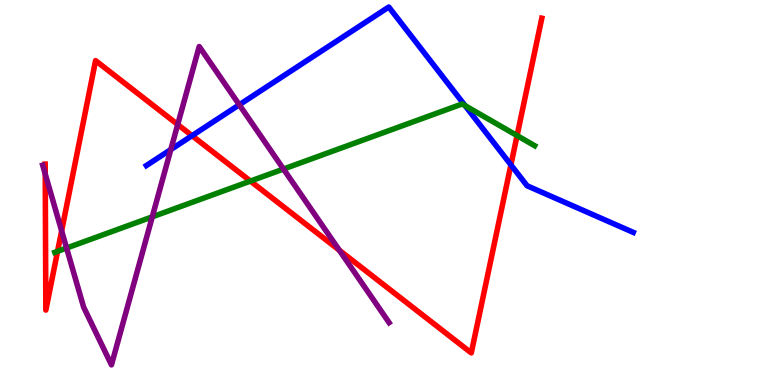[{'lines': ['blue', 'red'], 'intersections': [{'x': 2.48, 'y': 6.48}, {'x': 6.59, 'y': 5.72}]}, {'lines': ['green', 'red'], 'intersections': [{'x': 0.743, 'y': 3.47}, {'x': 3.23, 'y': 5.3}, {'x': 6.67, 'y': 6.48}]}, {'lines': ['purple', 'red'], 'intersections': [{'x': 0.584, 'y': 5.48}, {'x': 0.795, 'y': 4.0}, {'x': 2.29, 'y': 6.77}, {'x': 4.38, 'y': 3.5}]}, {'lines': ['blue', 'green'], 'intersections': [{'x': 6.0, 'y': 7.26}]}, {'lines': ['blue', 'purple'], 'intersections': [{'x': 2.2, 'y': 6.12}, {'x': 3.09, 'y': 7.28}]}, {'lines': ['green', 'purple'], 'intersections': [{'x': 0.859, 'y': 3.56}, {'x': 1.96, 'y': 4.37}, {'x': 3.66, 'y': 5.61}]}]